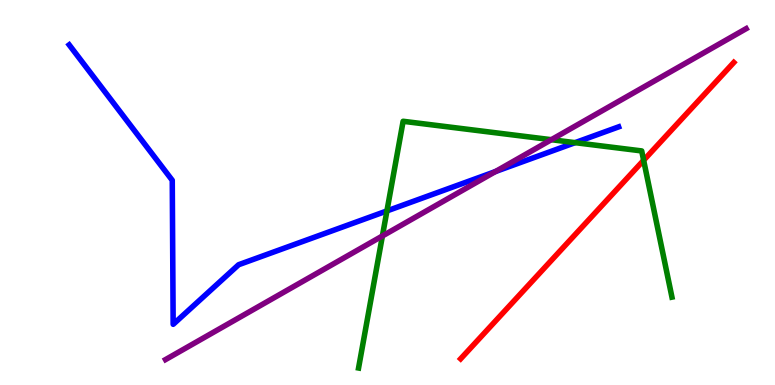[{'lines': ['blue', 'red'], 'intersections': []}, {'lines': ['green', 'red'], 'intersections': [{'x': 8.3, 'y': 5.84}]}, {'lines': ['purple', 'red'], 'intersections': []}, {'lines': ['blue', 'green'], 'intersections': [{'x': 4.99, 'y': 4.52}, {'x': 7.42, 'y': 6.29}]}, {'lines': ['blue', 'purple'], 'intersections': [{'x': 6.39, 'y': 5.54}]}, {'lines': ['green', 'purple'], 'intersections': [{'x': 4.93, 'y': 3.87}, {'x': 7.11, 'y': 6.37}]}]